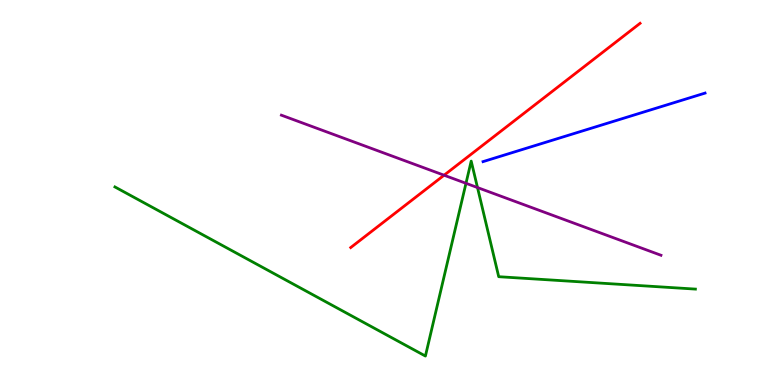[{'lines': ['blue', 'red'], 'intersections': []}, {'lines': ['green', 'red'], 'intersections': []}, {'lines': ['purple', 'red'], 'intersections': [{'x': 5.73, 'y': 5.45}]}, {'lines': ['blue', 'green'], 'intersections': []}, {'lines': ['blue', 'purple'], 'intersections': []}, {'lines': ['green', 'purple'], 'intersections': [{'x': 6.01, 'y': 5.24}, {'x': 6.16, 'y': 5.13}]}]